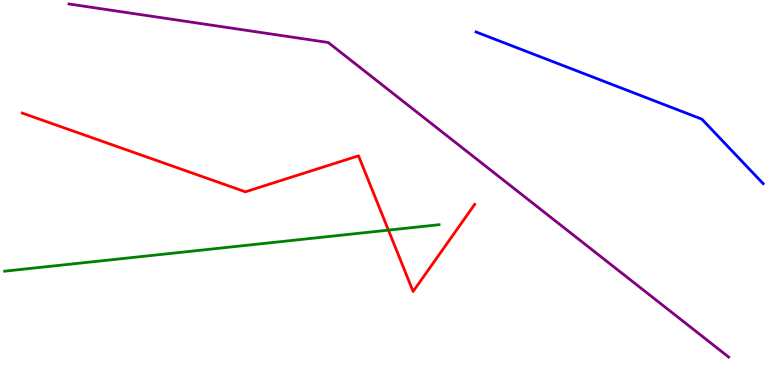[{'lines': ['blue', 'red'], 'intersections': []}, {'lines': ['green', 'red'], 'intersections': [{'x': 5.01, 'y': 4.02}]}, {'lines': ['purple', 'red'], 'intersections': []}, {'lines': ['blue', 'green'], 'intersections': []}, {'lines': ['blue', 'purple'], 'intersections': []}, {'lines': ['green', 'purple'], 'intersections': []}]